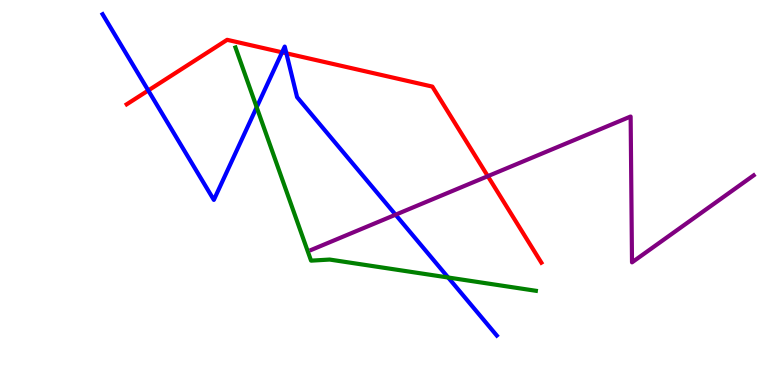[{'lines': ['blue', 'red'], 'intersections': [{'x': 1.91, 'y': 7.65}, {'x': 3.64, 'y': 8.64}, {'x': 3.7, 'y': 8.62}]}, {'lines': ['green', 'red'], 'intersections': []}, {'lines': ['purple', 'red'], 'intersections': [{'x': 6.29, 'y': 5.42}]}, {'lines': ['blue', 'green'], 'intersections': [{'x': 3.31, 'y': 7.21}, {'x': 5.78, 'y': 2.79}]}, {'lines': ['blue', 'purple'], 'intersections': [{'x': 5.1, 'y': 4.42}]}, {'lines': ['green', 'purple'], 'intersections': []}]